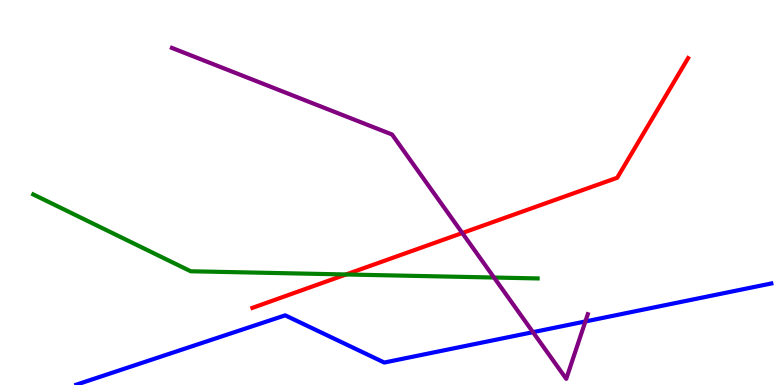[{'lines': ['blue', 'red'], 'intersections': []}, {'lines': ['green', 'red'], 'intersections': [{'x': 4.47, 'y': 2.87}]}, {'lines': ['purple', 'red'], 'intersections': [{'x': 5.96, 'y': 3.95}]}, {'lines': ['blue', 'green'], 'intersections': []}, {'lines': ['blue', 'purple'], 'intersections': [{'x': 6.88, 'y': 1.37}, {'x': 7.55, 'y': 1.65}]}, {'lines': ['green', 'purple'], 'intersections': [{'x': 6.37, 'y': 2.79}]}]